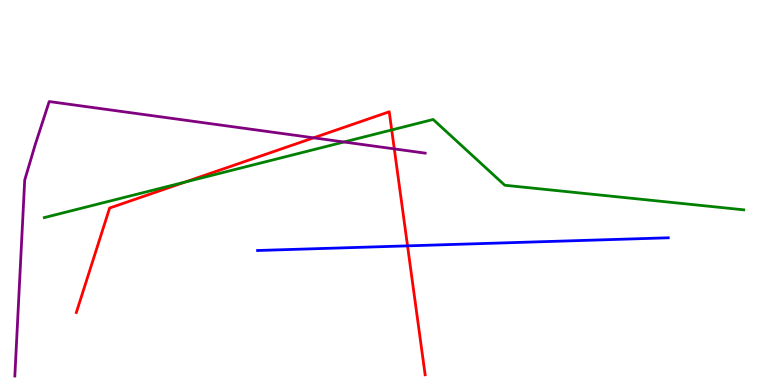[{'lines': ['blue', 'red'], 'intersections': [{'x': 5.26, 'y': 3.61}]}, {'lines': ['green', 'red'], 'intersections': [{'x': 2.39, 'y': 5.27}, {'x': 5.05, 'y': 6.62}]}, {'lines': ['purple', 'red'], 'intersections': [{'x': 4.05, 'y': 6.42}, {'x': 5.09, 'y': 6.13}]}, {'lines': ['blue', 'green'], 'intersections': []}, {'lines': ['blue', 'purple'], 'intersections': []}, {'lines': ['green', 'purple'], 'intersections': [{'x': 4.44, 'y': 6.31}]}]